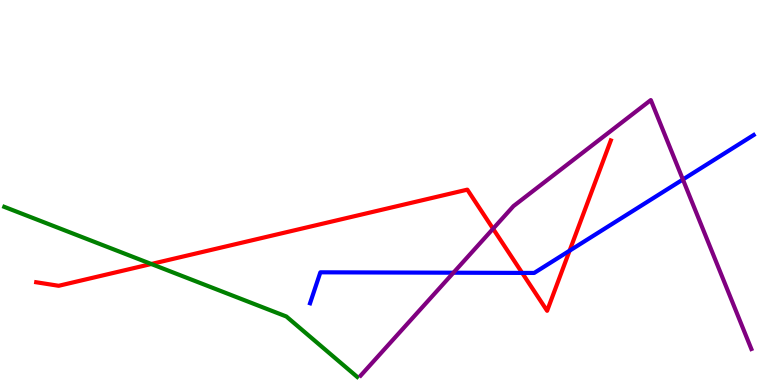[{'lines': ['blue', 'red'], 'intersections': [{'x': 6.74, 'y': 2.91}, {'x': 7.35, 'y': 3.49}]}, {'lines': ['green', 'red'], 'intersections': [{'x': 1.95, 'y': 3.14}]}, {'lines': ['purple', 'red'], 'intersections': [{'x': 6.36, 'y': 4.06}]}, {'lines': ['blue', 'green'], 'intersections': []}, {'lines': ['blue', 'purple'], 'intersections': [{'x': 5.85, 'y': 2.92}, {'x': 8.81, 'y': 5.34}]}, {'lines': ['green', 'purple'], 'intersections': []}]